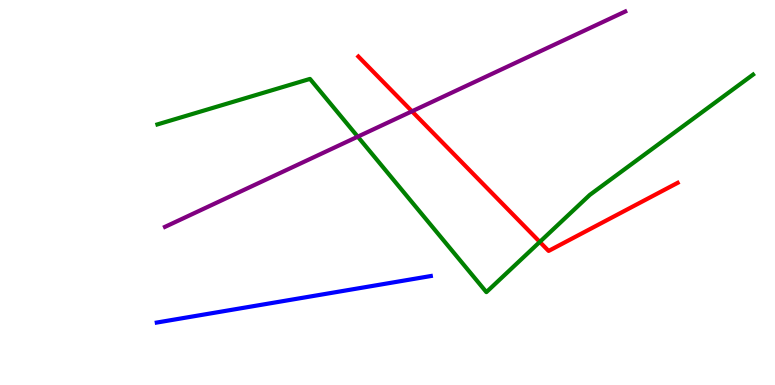[{'lines': ['blue', 'red'], 'intersections': []}, {'lines': ['green', 'red'], 'intersections': [{'x': 6.96, 'y': 3.72}]}, {'lines': ['purple', 'red'], 'intersections': [{'x': 5.32, 'y': 7.11}]}, {'lines': ['blue', 'green'], 'intersections': []}, {'lines': ['blue', 'purple'], 'intersections': []}, {'lines': ['green', 'purple'], 'intersections': [{'x': 4.62, 'y': 6.45}]}]